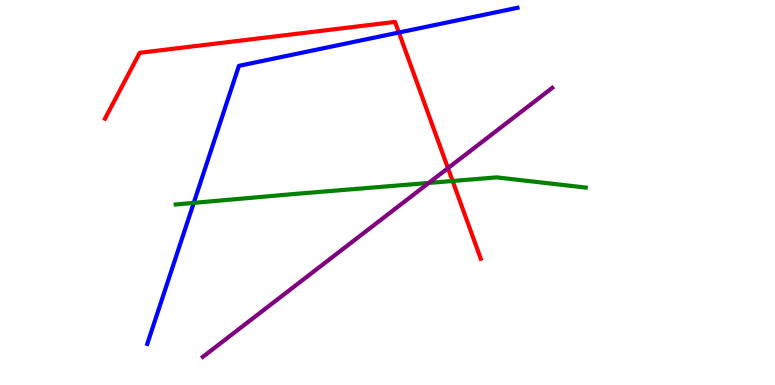[{'lines': ['blue', 'red'], 'intersections': [{'x': 5.15, 'y': 9.16}]}, {'lines': ['green', 'red'], 'intersections': [{'x': 5.84, 'y': 5.3}]}, {'lines': ['purple', 'red'], 'intersections': [{'x': 5.78, 'y': 5.63}]}, {'lines': ['blue', 'green'], 'intersections': [{'x': 2.5, 'y': 4.73}]}, {'lines': ['blue', 'purple'], 'intersections': []}, {'lines': ['green', 'purple'], 'intersections': [{'x': 5.53, 'y': 5.25}]}]